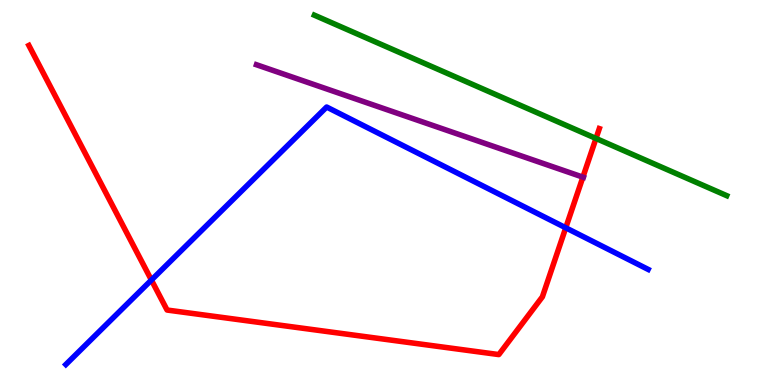[{'lines': ['blue', 'red'], 'intersections': [{'x': 1.95, 'y': 2.73}, {'x': 7.3, 'y': 4.08}]}, {'lines': ['green', 'red'], 'intersections': [{'x': 7.69, 'y': 6.4}]}, {'lines': ['purple', 'red'], 'intersections': [{'x': 7.52, 'y': 5.4}]}, {'lines': ['blue', 'green'], 'intersections': []}, {'lines': ['blue', 'purple'], 'intersections': []}, {'lines': ['green', 'purple'], 'intersections': []}]